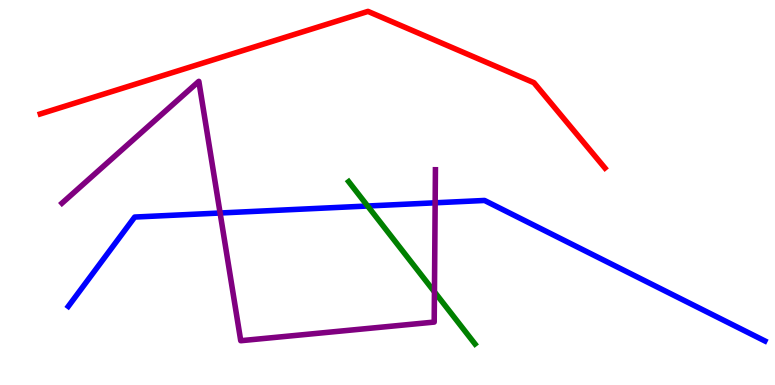[{'lines': ['blue', 'red'], 'intersections': []}, {'lines': ['green', 'red'], 'intersections': []}, {'lines': ['purple', 'red'], 'intersections': []}, {'lines': ['blue', 'green'], 'intersections': [{'x': 4.74, 'y': 4.65}]}, {'lines': ['blue', 'purple'], 'intersections': [{'x': 2.84, 'y': 4.47}, {'x': 5.61, 'y': 4.73}]}, {'lines': ['green', 'purple'], 'intersections': [{'x': 5.61, 'y': 2.42}]}]